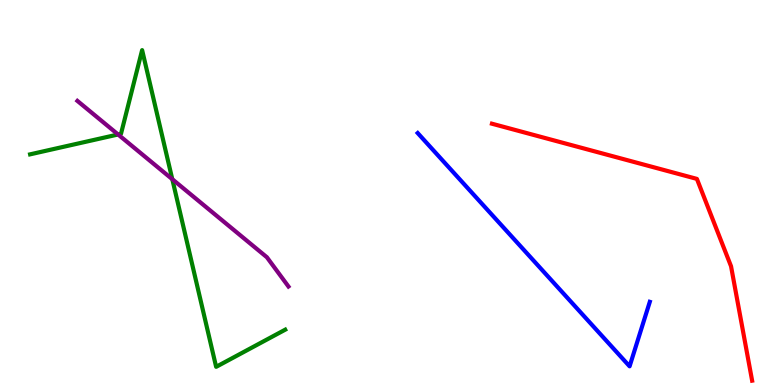[{'lines': ['blue', 'red'], 'intersections': []}, {'lines': ['green', 'red'], 'intersections': []}, {'lines': ['purple', 'red'], 'intersections': []}, {'lines': ['blue', 'green'], 'intersections': []}, {'lines': ['blue', 'purple'], 'intersections': []}, {'lines': ['green', 'purple'], 'intersections': [{'x': 1.52, 'y': 6.51}, {'x': 2.22, 'y': 5.35}]}]